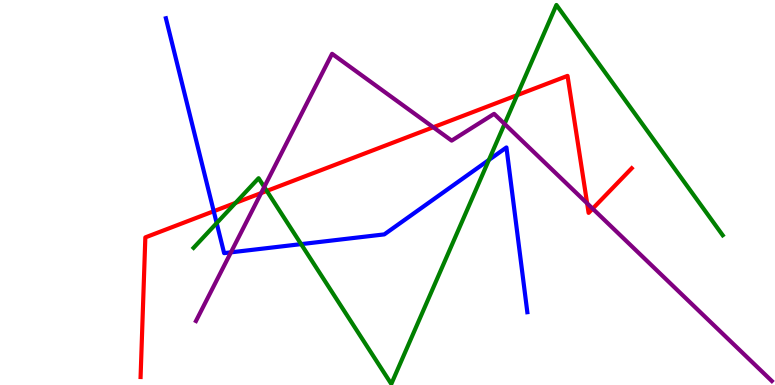[{'lines': ['blue', 'red'], 'intersections': [{'x': 2.76, 'y': 4.51}]}, {'lines': ['green', 'red'], 'intersections': [{'x': 3.04, 'y': 4.73}, {'x': 3.44, 'y': 5.04}, {'x': 6.67, 'y': 7.53}]}, {'lines': ['purple', 'red'], 'intersections': [{'x': 3.37, 'y': 4.98}, {'x': 5.59, 'y': 6.69}, {'x': 7.58, 'y': 4.72}, {'x': 7.65, 'y': 4.58}]}, {'lines': ['blue', 'green'], 'intersections': [{'x': 2.8, 'y': 4.21}, {'x': 3.89, 'y': 3.66}, {'x': 6.31, 'y': 5.85}]}, {'lines': ['blue', 'purple'], 'intersections': [{'x': 2.98, 'y': 3.45}]}, {'lines': ['green', 'purple'], 'intersections': [{'x': 3.41, 'y': 5.14}, {'x': 6.51, 'y': 6.78}]}]